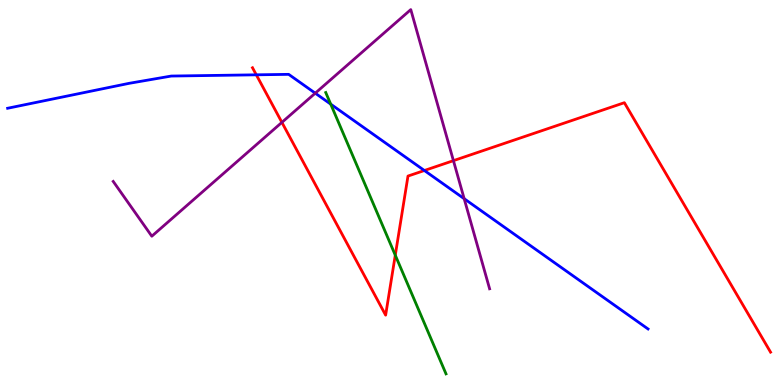[{'lines': ['blue', 'red'], 'intersections': [{'x': 3.31, 'y': 8.06}, {'x': 5.48, 'y': 5.57}]}, {'lines': ['green', 'red'], 'intersections': [{'x': 5.1, 'y': 3.37}]}, {'lines': ['purple', 'red'], 'intersections': [{'x': 3.64, 'y': 6.82}, {'x': 5.85, 'y': 5.83}]}, {'lines': ['blue', 'green'], 'intersections': [{'x': 4.27, 'y': 7.29}]}, {'lines': ['blue', 'purple'], 'intersections': [{'x': 4.07, 'y': 7.58}, {'x': 5.99, 'y': 4.84}]}, {'lines': ['green', 'purple'], 'intersections': []}]